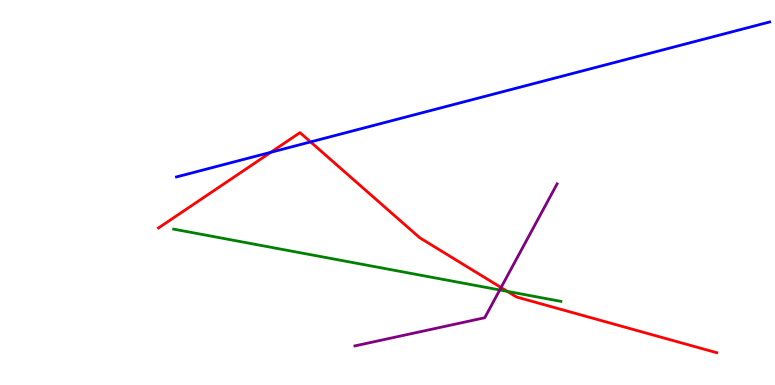[{'lines': ['blue', 'red'], 'intersections': [{'x': 3.49, 'y': 6.04}, {'x': 4.01, 'y': 6.31}]}, {'lines': ['green', 'red'], 'intersections': [{'x': 6.55, 'y': 2.43}]}, {'lines': ['purple', 'red'], 'intersections': [{'x': 6.47, 'y': 2.53}]}, {'lines': ['blue', 'green'], 'intersections': []}, {'lines': ['blue', 'purple'], 'intersections': []}, {'lines': ['green', 'purple'], 'intersections': [{'x': 6.45, 'y': 2.47}]}]